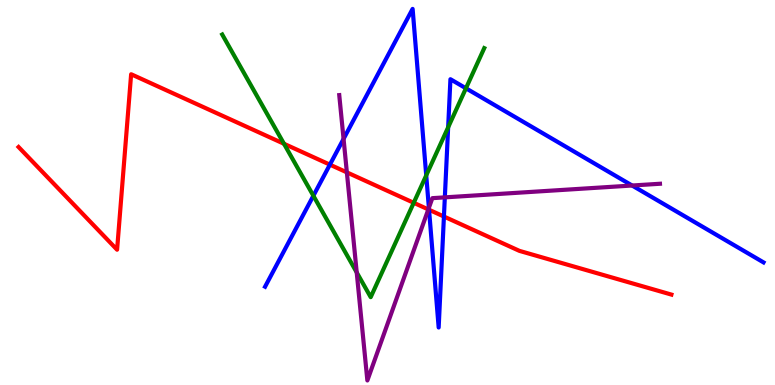[{'lines': ['blue', 'red'], 'intersections': [{'x': 4.26, 'y': 5.72}, {'x': 5.54, 'y': 4.55}, {'x': 5.73, 'y': 4.38}]}, {'lines': ['green', 'red'], 'intersections': [{'x': 3.66, 'y': 6.27}, {'x': 5.34, 'y': 4.73}]}, {'lines': ['purple', 'red'], 'intersections': [{'x': 4.48, 'y': 5.52}, {'x': 5.53, 'y': 4.56}]}, {'lines': ['blue', 'green'], 'intersections': [{'x': 4.04, 'y': 4.92}, {'x': 5.5, 'y': 5.44}, {'x': 5.78, 'y': 6.69}, {'x': 6.01, 'y': 7.71}]}, {'lines': ['blue', 'purple'], 'intersections': [{'x': 4.43, 'y': 6.39}, {'x': 5.53, 'y': 4.6}, {'x': 5.74, 'y': 4.87}, {'x': 8.16, 'y': 5.18}]}, {'lines': ['green', 'purple'], 'intersections': [{'x': 4.6, 'y': 2.92}]}]